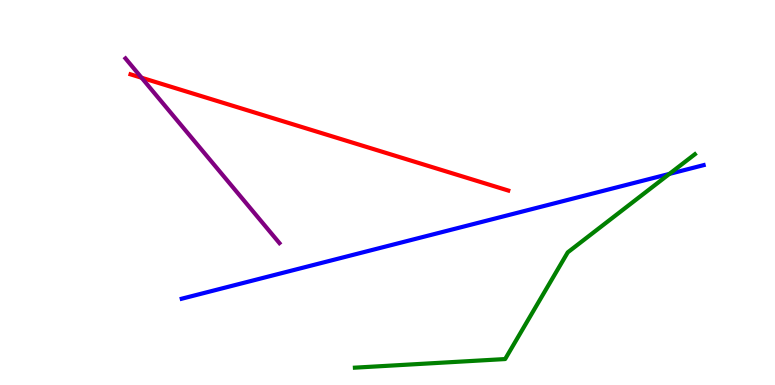[{'lines': ['blue', 'red'], 'intersections': []}, {'lines': ['green', 'red'], 'intersections': []}, {'lines': ['purple', 'red'], 'intersections': [{'x': 1.83, 'y': 7.98}]}, {'lines': ['blue', 'green'], 'intersections': [{'x': 8.64, 'y': 5.48}]}, {'lines': ['blue', 'purple'], 'intersections': []}, {'lines': ['green', 'purple'], 'intersections': []}]